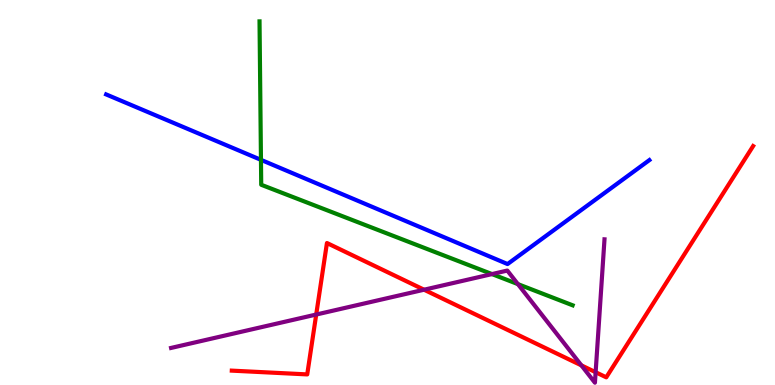[{'lines': ['blue', 'red'], 'intersections': []}, {'lines': ['green', 'red'], 'intersections': []}, {'lines': ['purple', 'red'], 'intersections': [{'x': 4.08, 'y': 1.83}, {'x': 5.47, 'y': 2.47}, {'x': 7.5, 'y': 0.51}, {'x': 7.69, 'y': 0.332}]}, {'lines': ['blue', 'green'], 'intersections': [{'x': 3.37, 'y': 5.85}]}, {'lines': ['blue', 'purple'], 'intersections': []}, {'lines': ['green', 'purple'], 'intersections': [{'x': 6.35, 'y': 2.88}, {'x': 6.68, 'y': 2.62}]}]